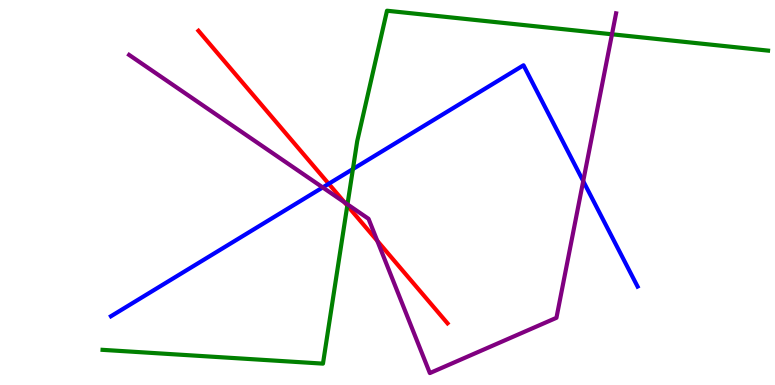[{'lines': ['blue', 'red'], 'intersections': [{'x': 4.24, 'y': 5.23}]}, {'lines': ['green', 'red'], 'intersections': [{'x': 4.48, 'y': 4.66}]}, {'lines': ['purple', 'red'], 'intersections': [{'x': 4.45, 'y': 4.74}, {'x': 4.87, 'y': 3.74}]}, {'lines': ['blue', 'green'], 'intersections': [{'x': 4.55, 'y': 5.61}]}, {'lines': ['blue', 'purple'], 'intersections': [{'x': 4.16, 'y': 5.13}, {'x': 7.53, 'y': 5.3}]}, {'lines': ['green', 'purple'], 'intersections': [{'x': 4.48, 'y': 4.69}, {'x': 7.9, 'y': 9.11}]}]